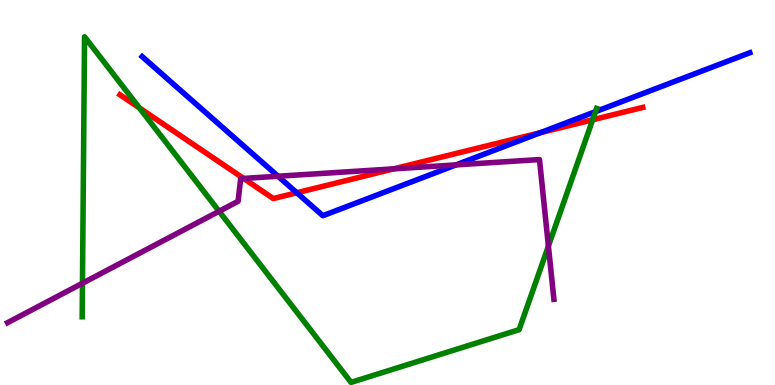[{'lines': ['blue', 'red'], 'intersections': [{'x': 3.83, 'y': 4.99}, {'x': 6.97, 'y': 6.55}]}, {'lines': ['green', 'red'], 'intersections': [{'x': 1.8, 'y': 7.2}, {'x': 7.65, 'y': 6.89}]}, {'lines': ['purple', 'red'], 'intersections': [{'x': 3.14, 'y': 5.37}, {'x': 5.08, 'y': 5.61}]}, {'lines': ['blue', 'green'], 'intersections': [{'x': 7.68, 'y': 7.1}]}, {'lines': ['blue', 'purple'], 'intersections': [{'x': 3.59, 'y': 5.42}, {'x': 5.88, 'y': 5.72}]}, {'lines': ['green', 'purple'], 'intersections': [{'x': 1.06, 'y': 2.64}, {'x': 2.83, 'y': 4.51}, {'x': 7.08, 'y': 3.61}]}]